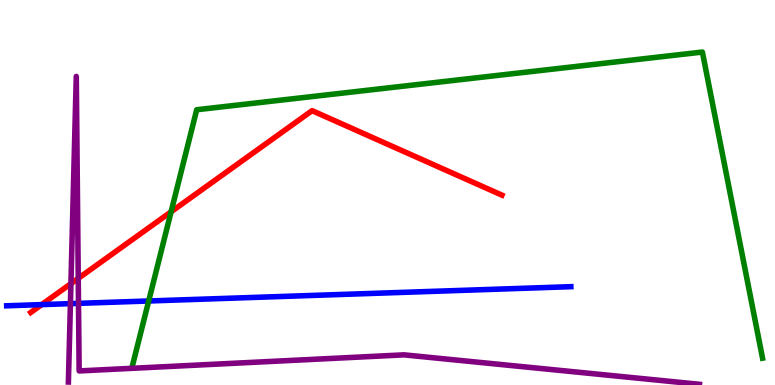[{'lines': ['blue', 'red'], 'intersections': [{'x': 0.538, 'y': 2.09}]}, {'lines': ['green', 'red'], 'intersections': [{'x': 2.21, 'y': 4.5}]}, {'lines': ['purple', 'red'], 'intersections': [{'x': 0.915, 'y': 2.63}, {'x': 1.01, 'y': 2.77}]}, {'lines': ['blue', 'green'], 'intersections': [{'x': 1.92, 'y': 2.18}]}, {'lines': ['blue', 'purple'], 'intersections': [{'x': 0.909, 'y': 2.11}, {'x': 1.01, 'y': 2.12}]}, {'lines': ['green', 'purple'], 'intersections': []}]